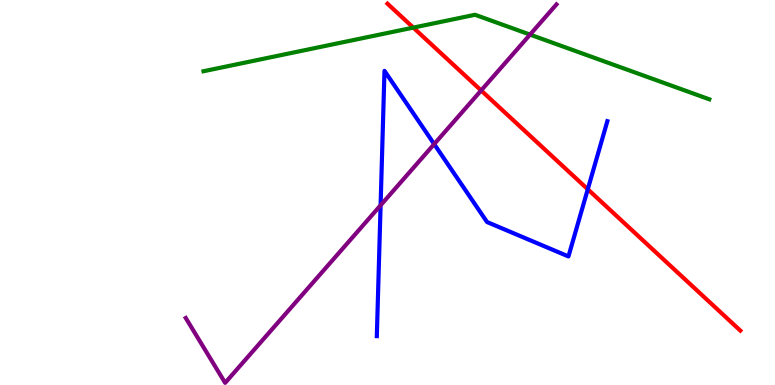[{'lines': ['blue', 'red'], 'intersections': [{'x': 7.58, 'y': 5.08}]}, {'lines': ['green', 'red'], 'intersections': [{'x': 5.33, 'y': 9.28}]}, {'lines': ['purple', 'red'], 'intersections': [{'x': 6.21, 'y': 7.65}]}, {'lines': ['blue', 'green'], 'intersections': []}, {'lines': ['blue', 'purple'], 'intersections': [{'x': 4.91, 'y': 4.67}, {'x': 5.6, 'y': 6.26}]}, {'lines': ['green', 'purple'], 'intersections': [{'x': 6.84, 'y': 9.1}]}]